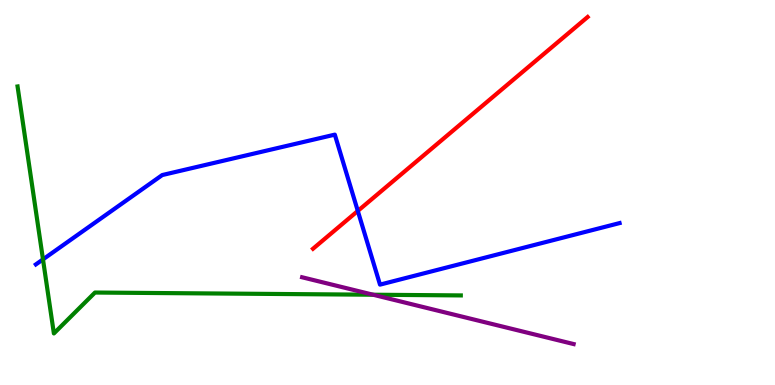[{'lines': ['blue', 'red'], 'intersections': [{'x': 4.62, 'y': 4.52}]}, {'lines': ['green', 'red'], 'intersections': []}, {'lines': ['purple', 'red'], 'intersections': []}, {'lines': ['blue', 'green'], 'intersections': [{'x': 0.555, 'y': 3.26}]}, {'lines': ['blue', 'purple'], 'intersections': []}, {'lines': ['green', 'purple'], 'intersections': [{'x': 4.81, 'y': 2.34}]}]